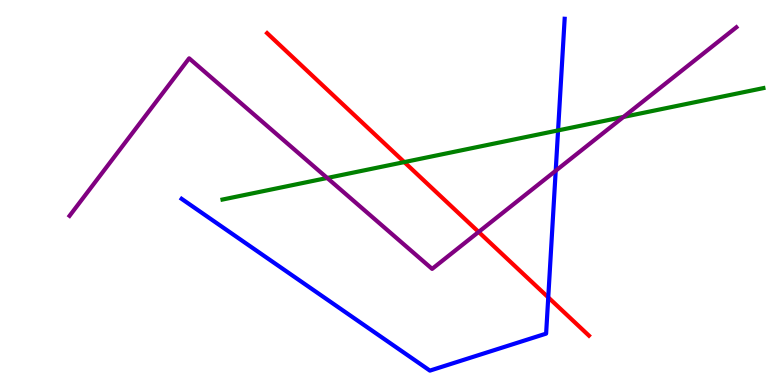[{'lines': ['blue', 'red'], 'intersections': [{'x': 7.07, 'y': 2.28}]}, {'lines': ['green', 'red'], 'intersections': [{'x': 5.22, 'y': 5.79}]}, {'lines': ['purple', 'red'], 'intersections': [{'x': 6.18, 'y': 3.98}]}, {'lines': ['blue', 'green'], 'intersections': [{'x': 7.2, 'y': 6.61}]}, {'lines': ['blue', 'purple'], 'intersections': [{'x': 7.17, 'y': 5.56}]}, {'lines': ['green', 'purple'], 'intersections': [{'x': 4.22, 'y': 5.38}, {'x': 8.04, 'y': 6.96}]}]